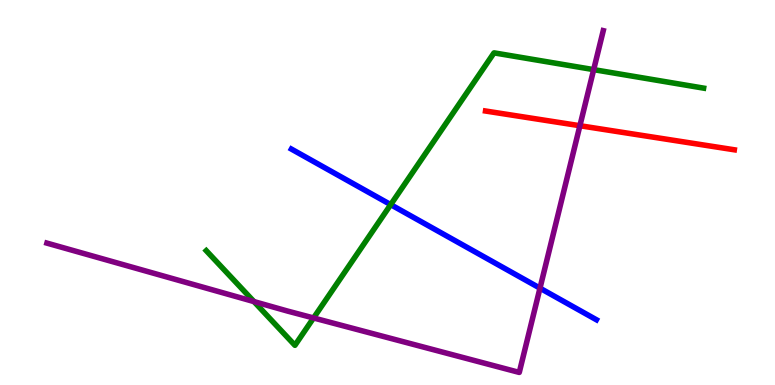[{'lines': ['blue', 'red'], 'intersections': []}, {'lines': ['green', 'red'], 'intersections': []}, {'lines': ['purple', 'red'], 'intersections': [{'x': 7.48, 'y': 6.73}]}, {'lines': ['blue', 'green'], 'intersections': [{'x': 5.04, 'y': 4.68}]}, {'lines': ['blue', 'purple'], 'intersections': [{'x': 6.97, 'y': 2.52}]}, {'lines': ['green', 'purple'], 'intersections': [{'x': 3.28, 'y': 2.17}, {'x': 4.05, 'y': 1.74}, {'x': 7.66, 'y': 8.19}]}]